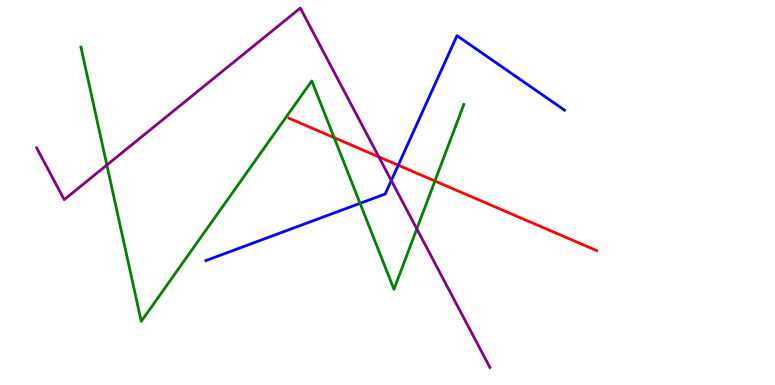[{'lines': ['blue', 'red'], 'intersections': [{'x': 5.14, 'y': 5.71}]}, {'lines': ['green', 'red'], 'intersections': [{'x': 4.31, 'y': 6.42}, {'x': 5.61, 'y': 5.3}]}, {'lines': ['purple', 'red'], 'intersections': [{'x': 4.89, 'y': 5.93}]}, {'lines': ['blue', 'green'], 'intersections': [{'x': 4.65, 'y': 4.72}]}, {'lines': ['blue', 'purple'], 'intersections': [{'x': 5.05, 'y': 5.31}]}, {'lines': ['green', 'purple'], 'intersections': [{'x': 1.38, 'y': 5.71}, {'x': 5.38, 'y': 4.06}]}]